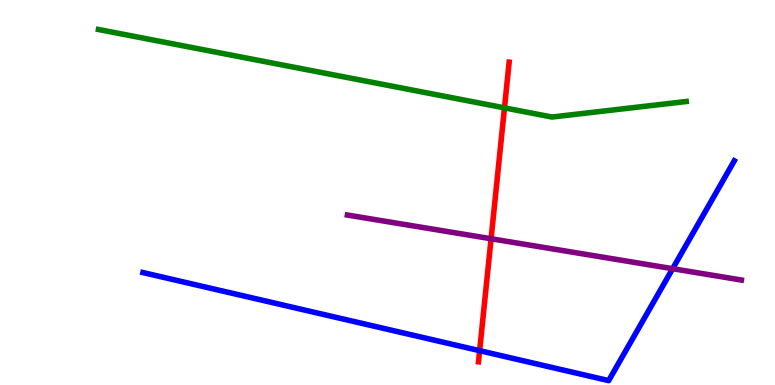[{'lines': ['blue', 'red'], 'intersections': [{'x': 6.19, 'y': 0.892}]}, {'lines': ['green', 'red'], 'intersections': [{'x': 6.51, 'y': 7.2}]}, {'lines': ['purple', 'red'], 'intersections': [{'x': 6.34, 'y': 3.8}]}, {'lines': ['blue', 'green'], 'intersections': []}, {'lines': ['blue', 'purple'], 'intersections': [{'x': 8.68, 'y': 3.02}]}, {'lines': ['green', 'purple'], 'intersections': []}]